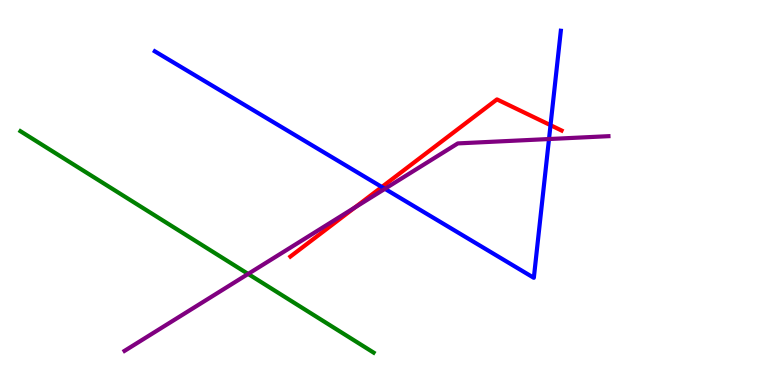[{'lines': ['blue', 'red'], 'intersections': [{'x': 4.93, 'y': 5.14}, {'x': 7.1, 'y': 6.75}]}, {'lines': ['green', 'red'], 'intersections': []}, {'lines': ['purple', 'red'], 'intersections': [{'x': 4.58, 'y': 4.61}]}, {'lines': ['blue', 'green'], 'intersections': []}, {'lines': ['blue', 'purple'], 'intersections': [{'x': 4.97, 'y': 5.1}, {'x': 7.08, 'y': 6.39}]}, {'lines': ['green', 'purple'], 'intersections': [{'x': 3.2, 'y': 2.88}]}]